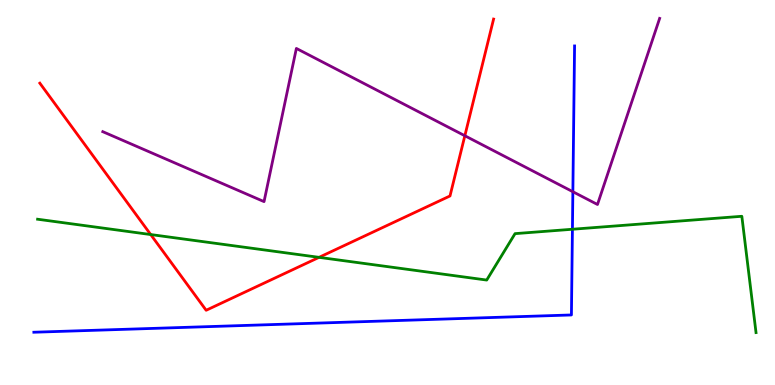[{'lines': ['blue', 'red'], 'intersections': []}, {'lines': ['green', 'red'], 'intersections': [{'x': 1.94, 'y': 3.91}, {'x': 4.12, 'y': 3.32}]}, {'lines': ['purple', 'red'], 'intersections': [{'x': 6.0, 'y': 6.47}]}, {'lines': ['blue', 'green'], 'intersections': [{'x': 7.39, 'y': 4.05}]}, {'lines': ['blue', 'purple'], 'intersections': [{'x': 7.39, 'y': 5.02}]}, {'lines': ['green', 'purple'], 'intersections': []}]